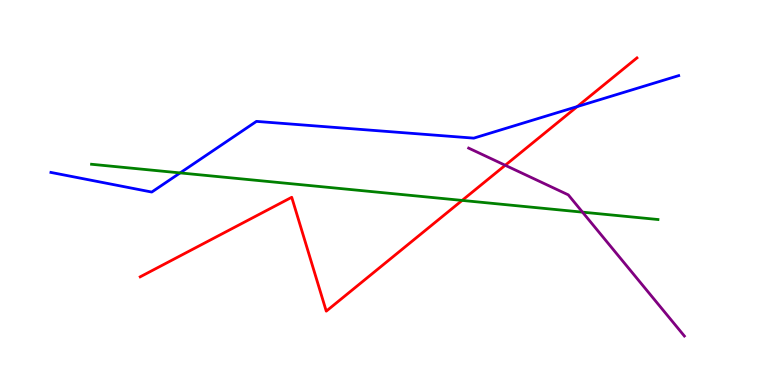[{'lines': ['blue', 'red'], 'intersections': [{'x': 7.45, 'y': 7.23}]}, {'lines': ['green', 'red'], 'intersections': [{'x': 5.96, 'y': 4.79}]}, {'lines': ['purple', 'red'], 'intersections': [{'x': 6.52, 'y': 5.71}]}, {'lines': ['blue', 'green'], 'intersections': [{'x': 2.32, 'y': 5.51}]}, {'lines': ['blue', 'purple'], 'intersections': []}, {'lines': ['green', 'purple'], 'intersections': [{'x': 7.52, 'y': 4.49}]}]